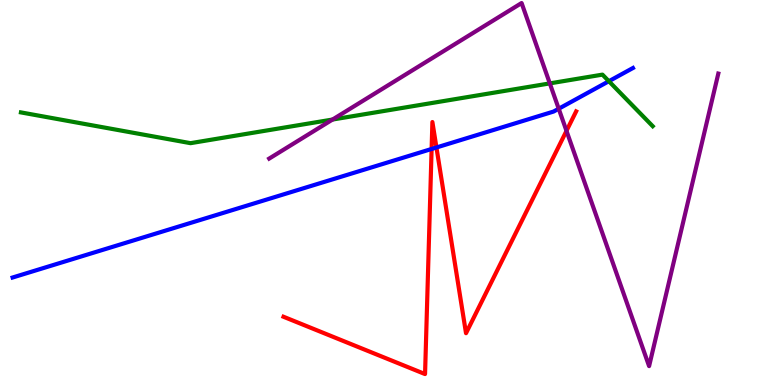[{'lines': ['blue', 'red'], 'intersections': [{'x': 5.57, 'y': 6.13}, {'x': 5.63, 'y': 6.17}]}, {'lines': ['green', 'red'], 'intersections': []}, {'lines': ['purple', 'red'], 'intersections': [{'x': 7.31, 'y': 6.6}]}, {'lines': ['blue', 'green'], 'intersections': [{'x': 7.86, 'y': 7.89}]}, {'lines': ['blue', 'purple'], 'intersections': [{'x': 7.21, 'y': 7.18}]}, {'lines': ['green', 'purple'], 'intersections': [{'x': 4.29, 'y': 6.9}, {'x': 7.09, 'y': 7.83}]}]